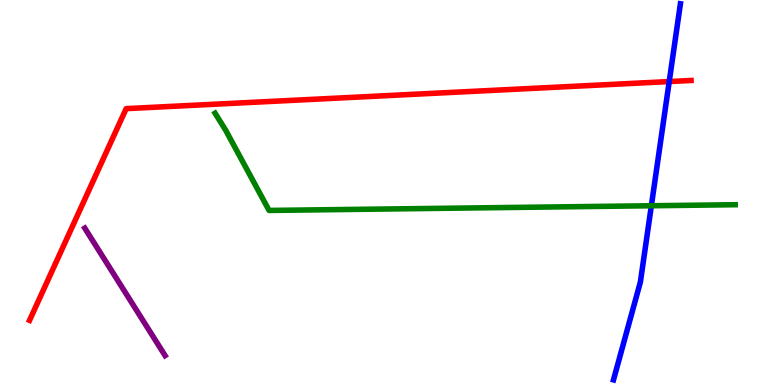[{'lines': ['blue', 'red'], 'intersections': [{'x': 8.64, 'y': 7.88}]}, {'lines': ['green', 'red'], 'intersections': []}, {'lines': ['purple', 'red'], 'intersections': []}, {'lines': ['blue', 'green'], 'intersections': [{'x': 8.4, 'y': 4.66}]}, {'lines': ['blue', 'purple'], 'intersections': []}, {'lines': ['green', 'purple'], 'intersections': []}]